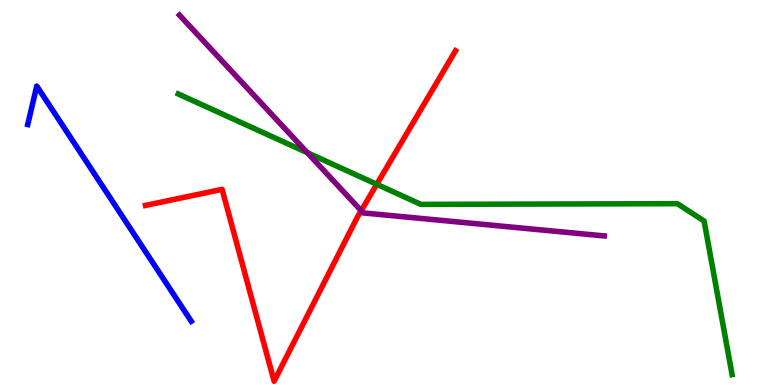[{'lines': ['blue', 'red'], 'intersections': []}, {'lines': ['green', 'red'], 'intersections': [{'x': 4.86, 'y': 5.21}]}, {'lines': ['purple', 'red'], 'intersections': [{'x': 4.66, 'y': 4.53}]}, {'lines': ['blue', 'green'], 'intersections': []}, {'lines': ['blue', 'purple'], 'intersections': []}, {'lines': ['green', 'purple'], 'intersections': [{'x': 3.97, 'y': 6.03}]}]